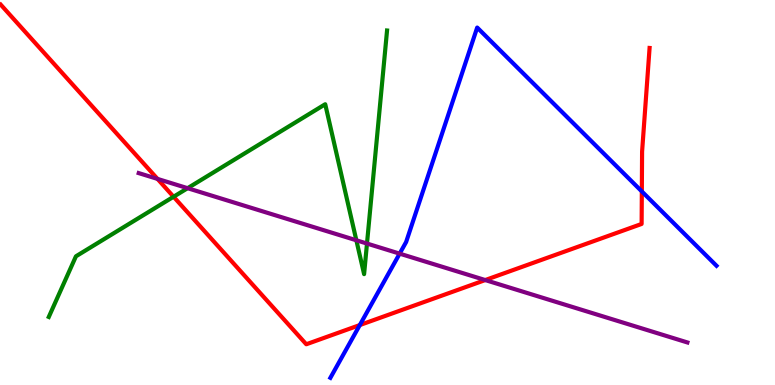[{'lines': ['blue', 'red'], 'intersections': [{'x': 4.64, 'y': 1.56}, {'x': 8.28, 'y': 5.03}]}, {'lines': ['green', 'red'], 'intersections': [{'x': 2.24, 'y': 4.89}]}, {'lines': ['purple', 'red'], 'intersections': [{'x': 2.03, 'y': 5.35}, {'x': 6.26, 'y': 2.73}]}, {'lines': ['blue', 'green'], 'intersections': []}, {'lines': ['blue', 'purple'], 'intersections': [{'x': 5.16, 'y': 3.41}]}, {'lines': ['green', 'purple'], 'intersections': [{'x': 2.42, 'y': 5.11}, {'x': 4.6, 'y': 3.76}, {'x': 4.74, 'y': 3.67}]}]